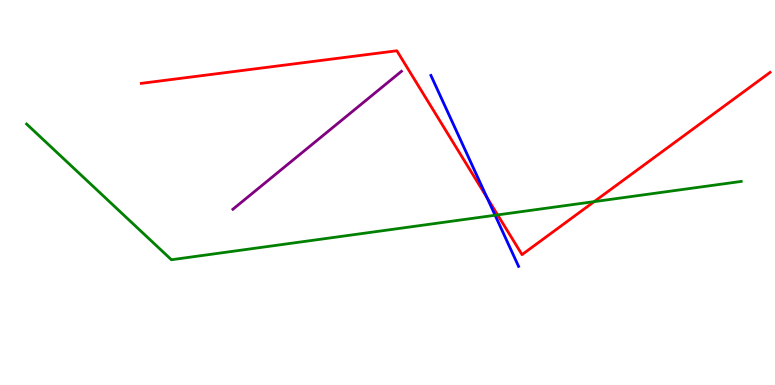[{'lines': ['blue', 'red'], 'intersections': [{'x': 6.28, 'y': 4.87}]}, {'lines': ['green', 'red'], 'intersections': [{'x': 6.42, 'y': 4.42}, {'x': 7.67, 'y': 4.76}]}, {'lines': ['purple', 'red'], 'intersections': []}, {'lines': ['blue', 'green'], 'intersections': [{'x': 6.39, 'y': 4.41}]}, {'lines': ['blue', 'purple'], 'intersections': []}, {'lines': ['green', 'purple'], 'intersections': []}]